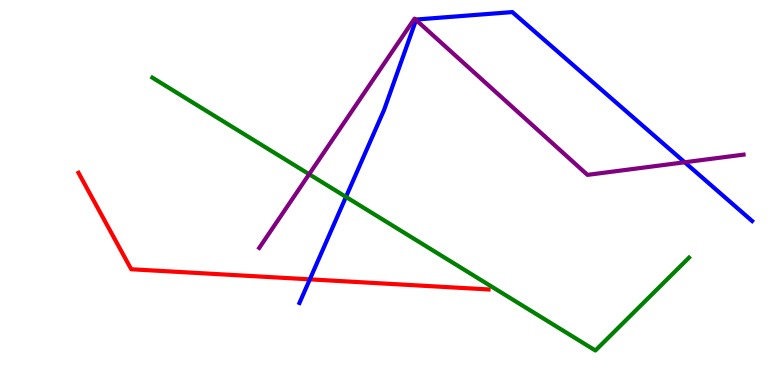[{'lines': ['blue', 'red'], 'intersections': [{'x': 4.0, 'y': 2.74}]}, {'lines': ['green', 'red'], 'intersections': []}, {'lines': ['purple', 'red'], 'intersections': []}, {'lines': ['blue', 'green'], 'intersections': [{'x': 4.46, 'y': 4.89}]}, {'lines': ['blue', 'purple'], 'intersections': [{'x': 5.37, 'y': 9.48}, {'x': 8.83, 'y': 5.79}]}, {'lines': ['green', 'purple'], 'intersections': [{'x': 3.99, 'y': 5.47}]}]